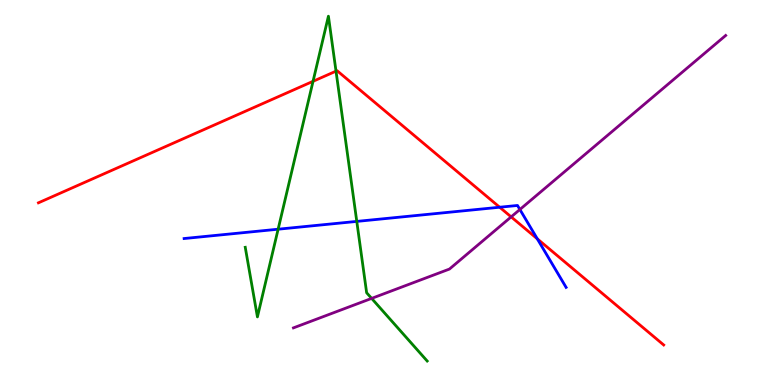[{'lines': ['blue', 'red'], 'intersections': [{'x': 6.45, 'y': 4.62}, {'x': 6.93, 'y': 3.8}]}, {'lines': ['green', 'red'], 'intersections': [{'x': 4.04, 'y': 7.89}, {'x': 4.34, 'y': 8.15}]}, {'lines': ['purple', 'red'], 'intersections': [{'x': 6.6, 'y': 4.37}]}, {'lines': ['blue', 'green'], 'intersections': [{'x': 3.59, 'y': 4.05}, {'x': 4.6, 'y': 4.25}]}, {'lines': ['blue', 'purple'], 'intersections': [{'x': 6.71, 'y': 4.56}]}, {'lines': ['green', 'purple'], 'intersections': [{'x': 4.8, 'y': 2.25}]}]